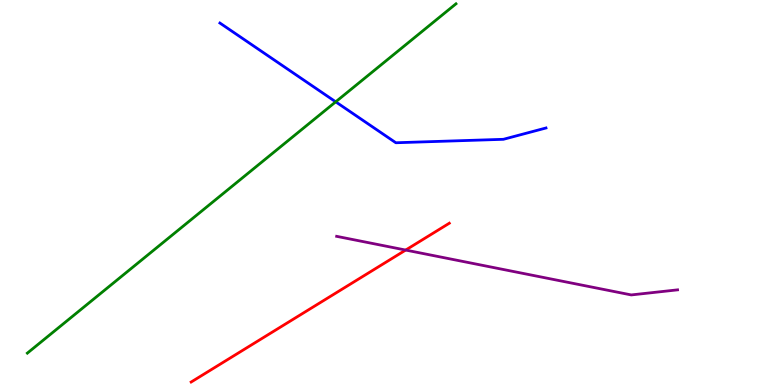[{'lines': ['blue', 'red'], 'intersections': []}, {'lines': ['green', 'red'], 'intersections': []}, {'lines': ['purple', 'red'], 'intersections': [{'x': 5.23, 'y': 3.5}]}, {'lines': ['blue', 'green'], 'intersections': [{'x': 4.33, 'y': 7.36}]}, {'lines': ['blue', 'purple'], 'intersections': []}, {'lines': ['green', 'purple'], 'intersections': []}]